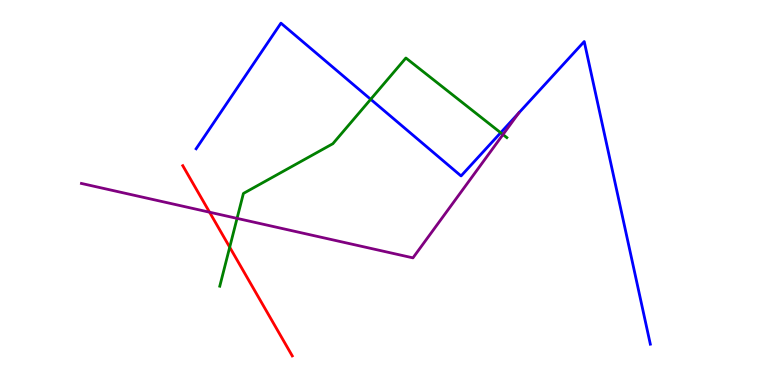[{'lines': ['blue', 'red'], 'intersections': []}, {'lines': ['green', 'red'], 'intersections': [{'x': 2.96, 'y': 3.58}]}, {'lines': ['purple', 'red'], 'intersections': [{'x': 2.7, 'y': 4.49}]}, {'lines': ['blue', 'green'], 'intersections': [{'x': 4.78, 'y': 7.42}, {'x': 6.46, 'y': 6.55}]}, {'lines': ['blue', 'purple'], 'intersections': [{'x': 6.69, 'y': 7.06}]}, {'lines': ['green', 'purple'], 'intersections': [{'x': 3.06, 'y': 4.33}, {'x': 6.49, 'y': 6.5}]}]